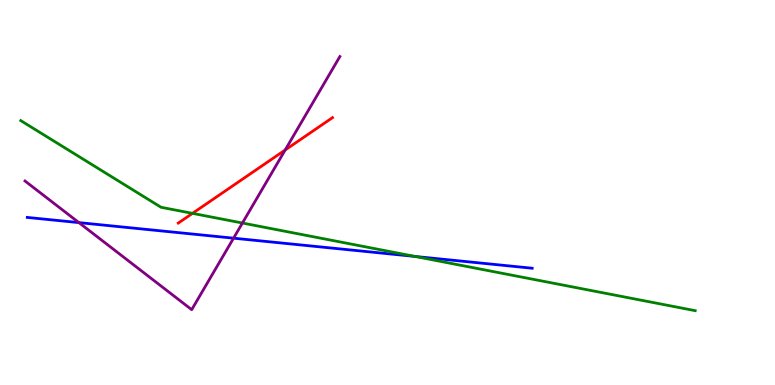[{'lines': ['blue', 'red'], 'intersections': []}, {'lines': ['green', 'red'], 'intersections': [{'x': 2.48, 'y': 4.46}]}, {'lines': ['purple', 'red'], 'intersections': [{'x': 3.68, 'y': 6.1}]}, {'lines': ['blue', 'green'], 'intersections': [{'x': 5.36, 'y': 3.34}]}, {'lines': ['blue', 'purple'], 'intersections': [{'x': 1.02, 'y': 4.22}, {'x': 3.01, 'y': 3.81}]}, {'lines': ['green', 'purple'], 'intersections': [{'x': 3.13, 'y': 4.21}]}]